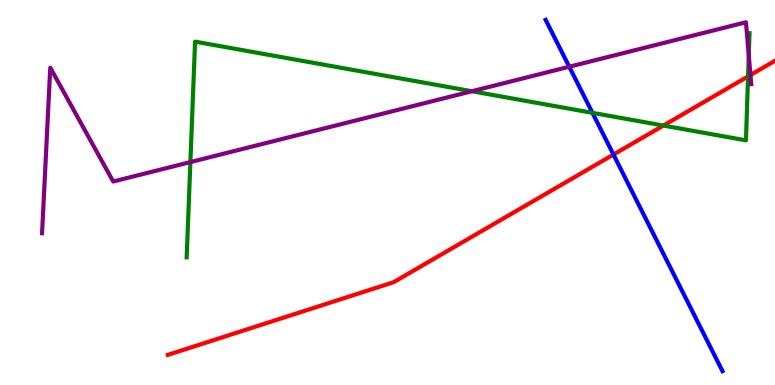[{'lines': ['blue', 'red'], 'intersections': [{'x': 7.92, 'y': 5.99}]}, {'lines': ['green', 'red'], 'intersections': [{'x': 8.56, 'y': 6.74}, {'x': 9.65, 'y': 8.02}]}, {'lines': ['purple', 'red'], 'intersections': [{'x': 9.68, 'y': 8.05}]}, {'lines': ['blue', 'green'], 'intersections': [{'x': 7.64, 'y': 7.07}]}, {'lines': ['blue', 'purple'], 'intersections': [{'x': 7.35, 'y': 8.27}]}, {'lines': ['green', 'purple'], 'intersections': [{'x': 2.46, 'y': 5.79}, {'x': 6.09, 'y': 7.63}, {'x': 9.66, 'y': 8.56}]}]